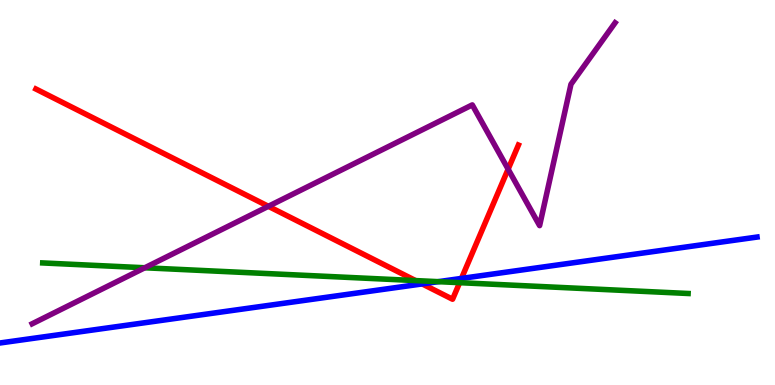[{'lines': ['blue', 'red'], 'intersections': [{'x': 5.45, 'y': 2.63}, {'x': 5.95, 'y': 2.77}]}, {'lines': ['green', 'red'], 'intersections': [{'x': 5.36, 'y': 2.71}, {'x': 5.93, 'y': 2.66}]}, {'lines': ['purple', 'red'], 'intersections': [{'x': 3.46, 'y': 4.64}, {'x': 6.56, 'y': 5.61}]}, {'lines': ['blue', 'green'], 'intersections': [{'x': 5.66, 'y': 2.68}]}, {'lines': ['blue', 'purple'], 'intersections': []}, {'lines': ['green', 'purple'], 'intersections': [{'x': 1.87, 'y': 3.05}]}]